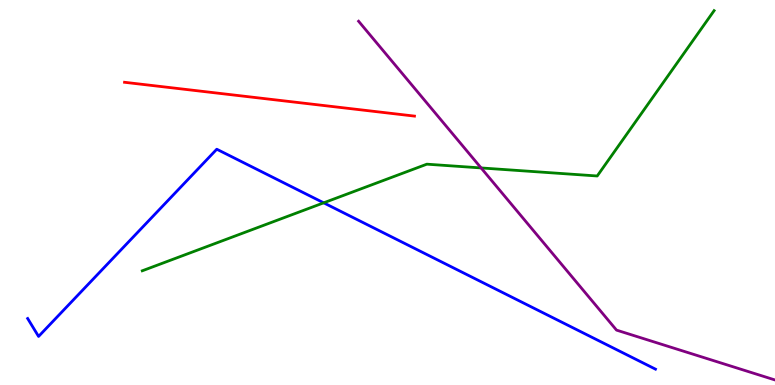[{'lines': ['blue', 'red'], 'intersections': []}, {'lines': ['green', 'red'], 'intersections': []}, {'lines': ['purple', 'red'], 'intersections': []}, {'lines': ['blue', 'green'], 'intersections': [{'x': 4.18, 'y': 4.73}]}, {'lines': ['blue', 'purple'], 'intersections': []}, {'lines': ['green', 'purple'], 'intersections': [{'x': 6.21, 'y': 5.64}]}]